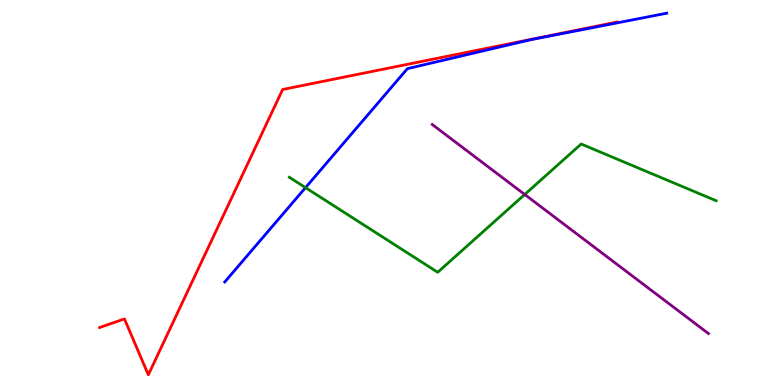[{'lines': ['blue', 'red'], 'intersections': []}, {'lines': ['green', 'red'], 'intersections': []}, {'lines': ['purple', 'red'], 'intersections': []}, {'lines': ['blue', 'green'], 'intersections': [{'x': 3.94, 'y': 5.13}]}, {'lines': ['blue', 'purple'], 'intersections': []}, {'lines': ['green', 'purple'], 'intersections': [{'x': 6.77, 'y': 4.95}]}]